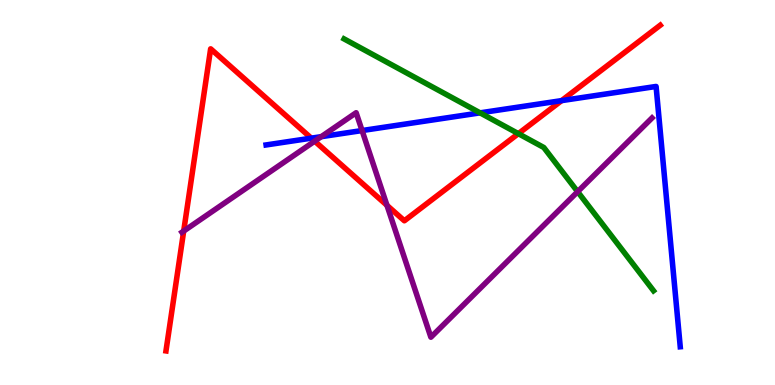[{'lines': ['blue', 'red'], 'intersections': [{'x': 4.02, 'y': 6.41}, {'x': 7.25, 'y': 7.39}]}, {'lines': ['green', 'red'], 'intersections': [{'x': 6.69, 'y': 6.53}]}, {'lines': ['purple', 'red'], 'intersections': [{'x': 2.37, 'y': 4.0}, {'x': 4.06, 'y': 6.33}, {'x': 4.99, 'y': 4.67}]}, {'lines': ['blue', 'green'], 'intersections': [{'x': 6.19, 'y': 7.07}]}, {'lines': ['blue', 'purple'], 'intersections': [{'x': 4.15, 'y': 6.45}, {'x': 4.67, 'y': 6.61}]}, {'lines': ['green', 'purple'], 'intersections': [{'x': 7.45, 'y': 5.02}]}]